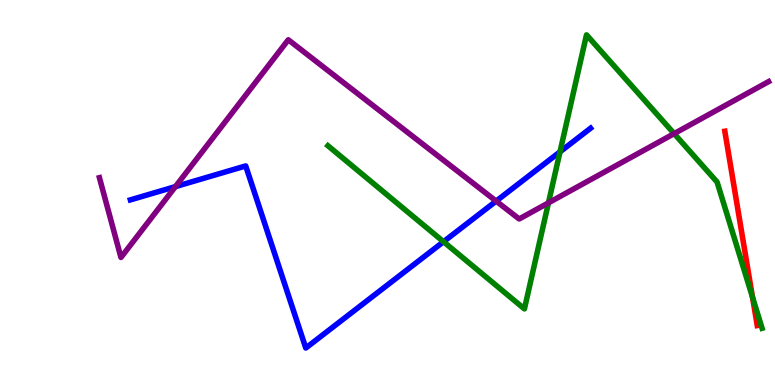[{'lines': ['blue', 'red'], 'intersections': []}, {'lines': ['green', 'red'], 'intersections': [{'x': 9.71, 'y': 2.28}]}, {'lines': ['purple', 'red'], 'intersections': []}, {'lines': ['blue', 'green'], 'intersections': [{'x': 5.72, 'y': 3.72}, {'x': 7.23, 'y': 6.06}]}, {'lines': ['blue', 'purple'], 'intersections': [{'x': 2.26, 'y': 5.15}, {'x': 6.4, 'y': 4.78}]}, {'lines': ['green', 'purple'], 'intersections': [{'x': 7.08, 'y': 4.73}, {'x': 8.7, 'y': 6.53}]}]